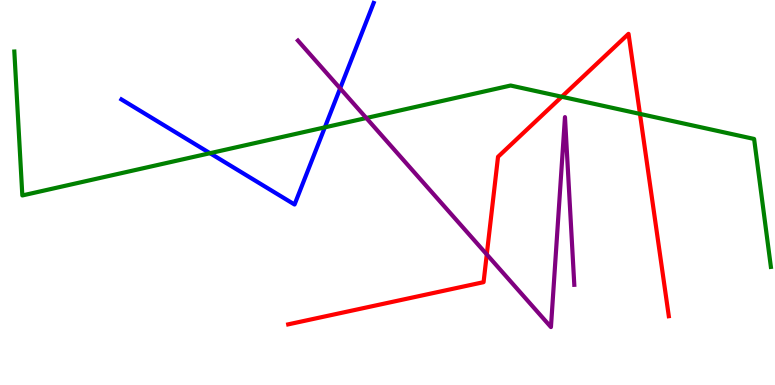[{'lines': ['blue', 'red'], 'intersections': []}, {'lines': ['green', 'red'], 'intersections': [{'x': 7.25, 'y': 7.49}, {'x': 8.26, 'y': 7.04}]}, {'lines': ['purple', 'red'], 'intersections': [{'x': 6.28, 'y': 3.39}]}, {'lines': ['blue', 'green'], 'intersections': [{'x': 2.71, 'y': 6.02}, {'x': 4.19, 'y': 6.69}]}, {'lines': ['blue', 'purple'], 'intersections': [{'x': 4.39, 'y': 7.7}]}, {'lines': ['green', 'purple'], 'intersections': [{'x': 4.73, 'y': 6.93}]}]